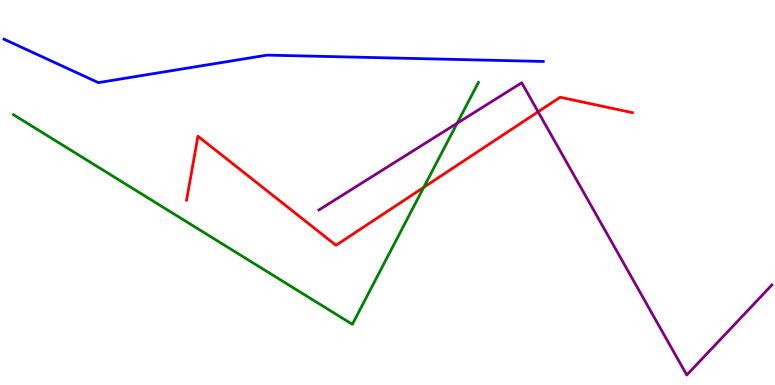[{'lines': ['blue', 'red'], 'intersections': []}, {'lines': ['green', 'red'], 'intersections': [{'x': 5.47, 'y': 5.13}]}, {'lines': ['purple', 'red'], 'intersections': [{'x': 6.94, 'y': 7.1}]}, {'lines': ['blue', 'green'], 'intersections': []}, {'lines': ['blue', 'purple'], 'intersections': []}, {'lines': ['green', 'purple'], 'intersections': [{'x': 5.9, 'y': 6.8}]}]